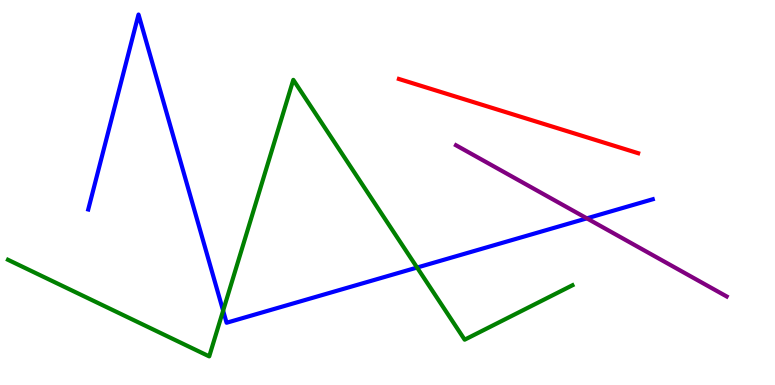[{'lines': ['blue', 'red'], 'intersections': []}, {'lines': ['green', 'red'], 'intersections': []}, {'lines': ['purple', 'red'], 'intersections': []}, {'lines': ['blue', 'green'], 'intersections': [{'x': 2.88, 'y': 1.93}, {'x': 5.38, 'y': 3.05}]}, {'lines': ['blue', 'purple'], 'intersections': [{'x': 7.57, 'y': 4.33}]}, {'lines': ['green', 'purple'], 'intersections': []}]